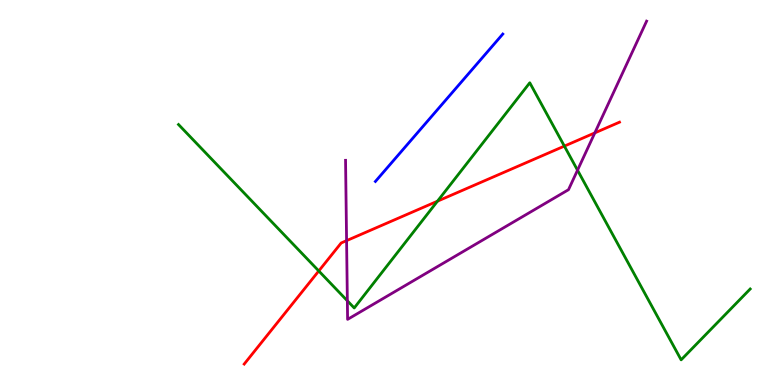[{'lines': ['blue', 'red'], 'intersections': []}, {'lines': ['green', 'red'], 'intersections': [{'x': 4.11, 'y': 2.96}, {'x': 5.64, 'y': 4.77}, {'x': 7.28, 'y': 6.21}]}, {'lines': ['purple', 'red'], 'intersections': [{'x': 4.47, 'y': 3.75}, {'x': 7.68, 'y': 6.55}]}, {'lines': ['blue', 'green'], 'intersections': []}, {'lines': ['blue', 'purple'], 'intersections': []}, {'lines': ['green', 'purple'], 'intersections': [{'x': 4.48, 'y': 2.19}, {'x': 7.45, 'y': 5.58}]}]